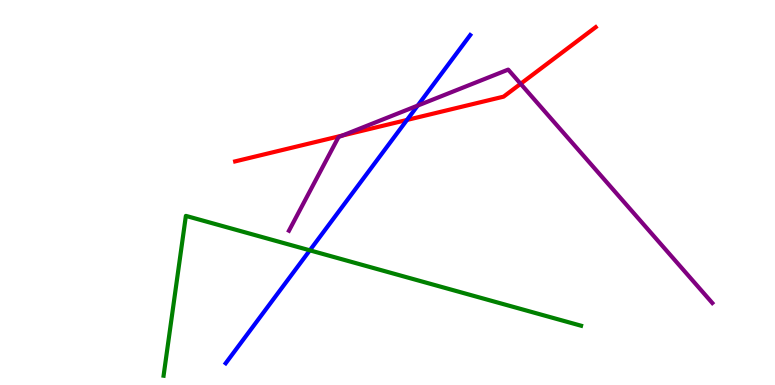[{'lines': ['blue', 'red'], 'intersections': [{'x': 5.25, 'y': 6.88}]}, {'lines': ['green', 'red'], 'intersections': []}, {'lines': ['purple', 'red'], 'intersections': [{'x': 4.42, 'y': 6.48}, {'x': 6.72, 'y': 7.82}]}, {'lines': ['blue', 'green'], 'intersections': [{'x': 4.0, 'y': 3.5}]}, {'lines': ['blue', 'purple'], 'intersections': [{'x': 5.39, 'y': 7.26}]}, {'lines': ['green', 'purple'], 'intersections': []}]